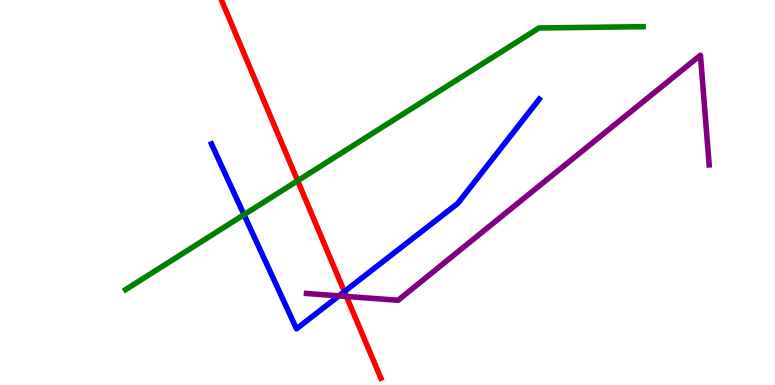[{'lines': ['blue', 'red'], 'intersections': [{'x': 4.44, 'y': 2.43}]}, {'lines': ['green', 'red'], 'intersections': [{'x': 3.84, 'y': 5.31}]}, {'lines': ['purple', 'red'], 'intersections': [{'x': 4.47, 'y': 2.3}]}, {'lines': ['blue', 'green'], 'intersections': [{'x': 3.15, 'y': 4.42}]}, {'lines': ['blue', 'purple'], 'intersections': [{'x': 4.37, 'y': 2.32}]}, {'lines': ['green', 'purple'], 'intersections': []}]